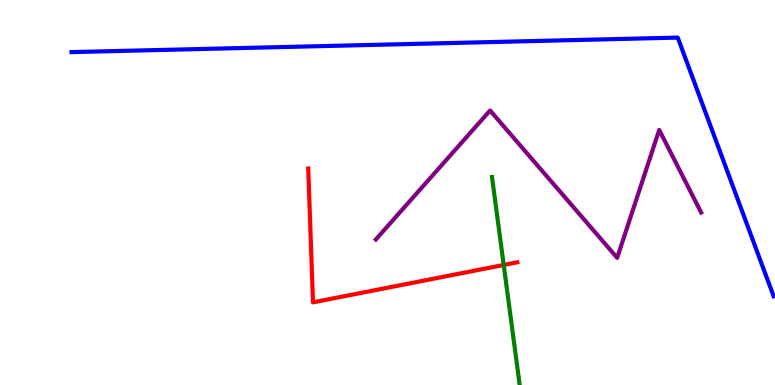[{'lines': ['blue', 'red'], 'intersections': []}, {'lines': ['green', 'red'], 'intersections': [{'x': 6.5, 'y': 3.12}]}, {'lines': ['purple', 'red'], 'intersections': []}, {'lines': ['blue', 'green'], 'intersections': []}, {'lines': ['blue', 'purple'], 'intersections': []}, {'lines': ['green', 'purple'], 'intersections': []}]